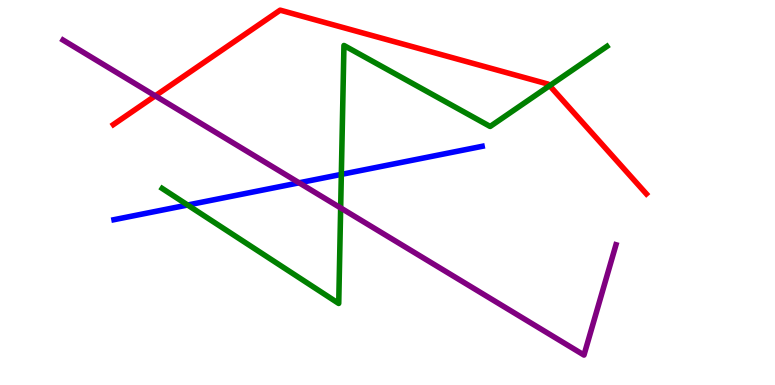[{'lines': ['blue', 'red'], 'intersections': []}, {'lines': ['green', 'red'], 'intersections': [{'x': 7.09, 'y': 7.77}]}, {'lines': ['purple', 'red'], 'intersections': [{'x': 2.0, 'y': 7.51}]}, {'lines': ['blue', 'green'], 'intersections': [{'x': 2.42, 'y': 4.67}, {'x': 4.4, 'y': 5.47}]}, {'lines': ['blue', 'purple'], 'intersections': [{'x': 3.86, 'y': 5.25}]}, {'lines': ['green', 'purple'], 'intersections': [{'x': 4.4, 'y': 4.6}]}]